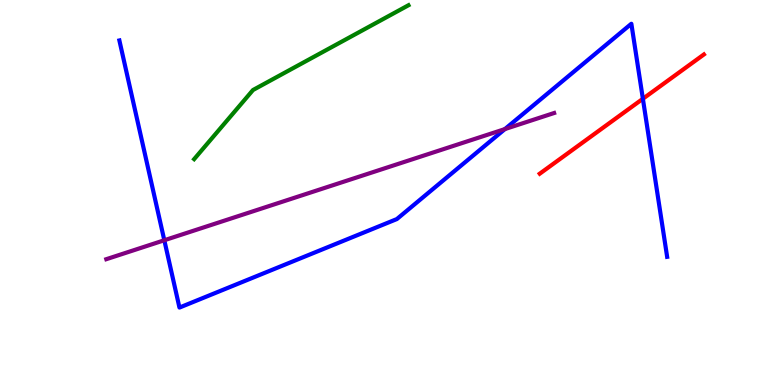[{'lines': ['blue', 'red'], 'intersections': [{'x': 8.3, 'y': 7.43}]}, {'lines': ['green', 'red'], 'intersections': []}, {'lines': ['purple', 'red'], 'intersections': []}, {'lines': ['blue', 'green'], 'intersections': []}, {'lines': ['blue', 'purple'], 'intersections': [{'x': 2.12, 'y': 3.76}, {'x': 6.51, 'y': 6.65}]}, {'lines': ['green', 'purple'], 'intersections': []}]